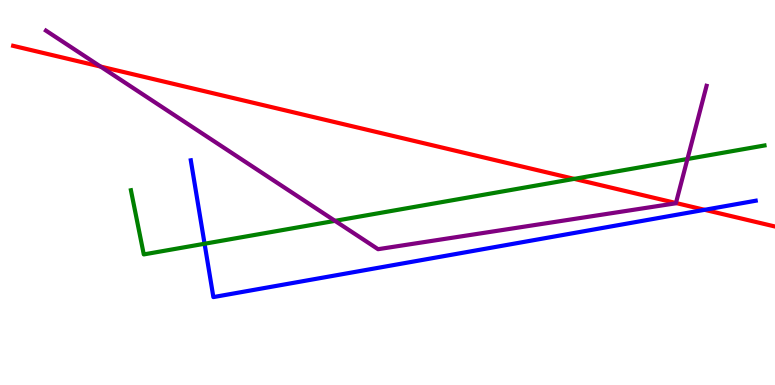[{'lines': ['blue', 'red'], 'intersections': [{'x': 9.09, 'y': 4.55}]}, {'lines': ['green', 'red'], 'intersections': [{'x': 7.41, 'y': 5.35}]}, {'lines': ['purple', 'red'], 'intersections': [{'x': 1.3, 'y': 8.27}, {'x': 8.72, 'y': 4.73}]}, {'lines': ['blue', 'green'], 'intersections': [{'x': 2.64, 'y': 3.67}]}, {'lines': ['blue', 'purple'], 'intersections': []}, {'lines': ['green', 'purple'], 'intersections': [{'x': 4.32, 'y': 4.26}, {'x': 8.87, 'y': 5.87}]}]